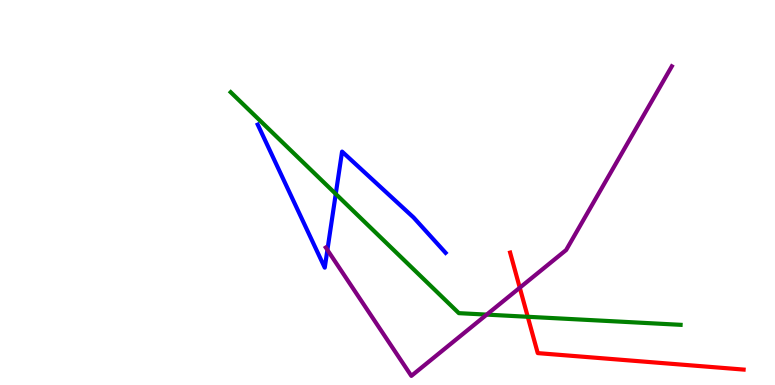[{'lines': ['blue', 'red'], 'intersections': []}, {'lines': ['green', 'red'], 'intersections': [{'x': 6.81, 'y': 1.77}]}, {'lines': ['purple', 'red'], 'intersections': [{'x': 6.71, 'y': 2.53}]}, {'lines': ['blue', 'green'], 'intersections': [{'x': 4.33, 'y': 4.96}]}, {'lines': ['blue', 'purple'], 'intersections': [{'x': 4.22, 'y': 3.51}]}, {'lines': ['green', 'purple'], 'intersections': [{'x': 6.28, 'y': 1.83}]}]